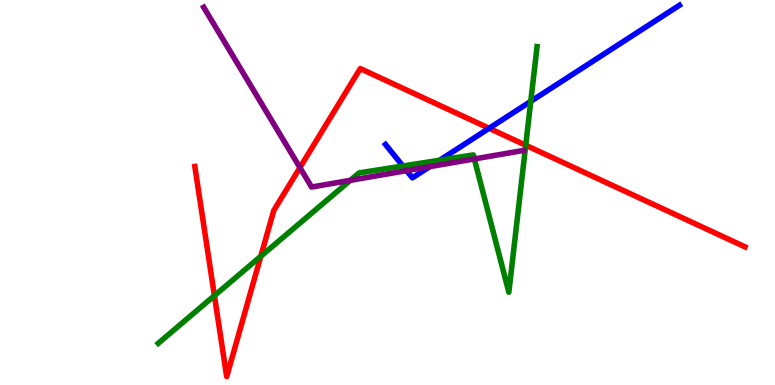[{'lines': ['blue', 'red'], 'intersections': [{'x': 6.31, 'y': 6.67}]}, {'lines': ['green', 'red'], 'intersections': [{'x': 2.77, 'y': 2.32}, {'x': 3.37, 'y': 3.34}, {'x': 6.78, 'y': 6.23}]}, {'lines': ['purple', 'red'], 'intersections': [{'x': 3.87, 'y': 5.65}]}, {'lines': ['blue', 'green'], 'intersections': [{'x': 5.2, 'y': 5.69}, {'x': 5.67, 'y': 5.84}, {'x': 6.85, 'y': 7.37}]}, {'lines': ['blue', 'purple'], 'intersections': [{'x': 5.25, 'y': 5.57}, {'x': 5.55, 'y': 5.67}]}, {'lines': ['green', 'purple'], 'intersections': [{'x': 4.52, 'y': 5.32}, {'x': 6.12, 'y': 5.87}]}]